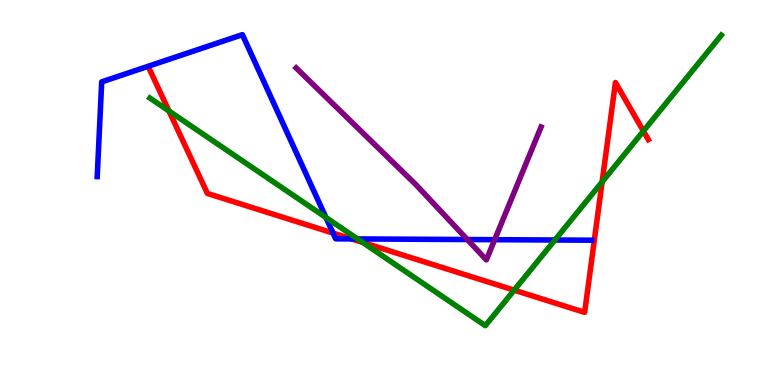[{'lines': ['blue', 'red'], 'intersections': [{'x': 4.3, 'y': 3.95}, {'x': 4.54, 'y': 3.79}]}, {'lines': ['green', 'red'], 'intersections': [{'x': 2.18, 'y': 7.12}, {'x': 4.68, 'y': 3.7}, {'x': 6.63, 'y': 2.46}, {'x': 7.77, 'y': 5.28}, {'x': 8.3, 'y': 6.6}]}, {'lines': ['purple', 'red'], 'intersections': []}, {'lines': ['blue', 'green'], 'intersections': [{'x': 4.21, 'y': 4.35}, {'x': 4.61, 'y': 3.79}, {'x': 7.16, 'y': 3.77}]}, {'lines': ['blue', 'purple'], 'intersections': [{'x': 6.03, 'y': 3.78}, {'x': 6.38, 'y': 3.77}]}, {'lines': ['green', 'purple'], 'intersections': []}]